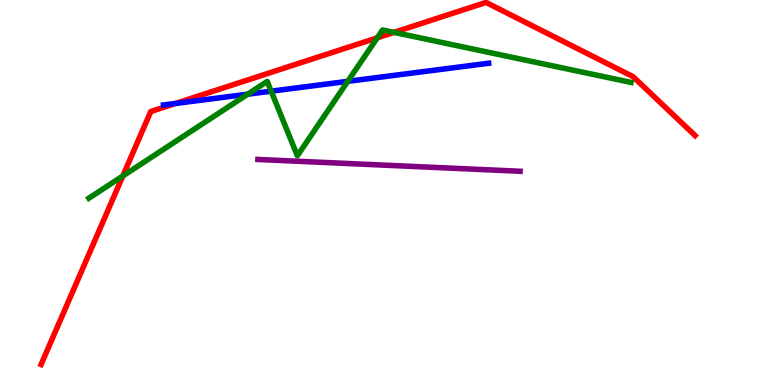[{'lines': ['blue', 'red'], 'intersections': [{'x': 2.26, 'y': 7.31}]}, {'lines': ['green', 'red'], 'intersections': [{'x': 1.58, 'y': 5.43}, {'x': 4.87, 'y': 9.02}, {'x': 5.08, 'y': 9.16}]}, {'lines': ['purple', 'red'], 'intersections': []}, {'lines': ['blue', 'green'], 'intersections': [{'x': 3.2, 'y': 7.55}, {'x': 3.5, 'y': 7.63}, {'x': 4.49, 'y': 7.89}]}, {'lines': ['blue', 'purple'], 'intersections': []}, {'lines': ['green', 'purple'], 'intersections': []}]